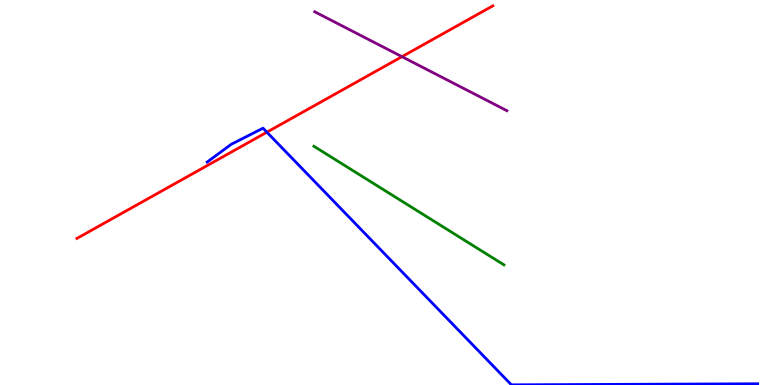[{'lines': ['blue', 'red'], 'intersections': [{'x': 3.44, 'y': 6.57}]}, {'lines': ['green', 'red'], 'intersections': []}, {'lines': ['purple', 'red'], 'intersections': [{'x': 5.19, 'y': 8.53}]}, {'lines': ['blue', 'green'], 'intersections': []}, {'lines': ['blue', 'purple'], 'intersections': []}, {'lines': ['green', 'purple'], 'intersections': []}]